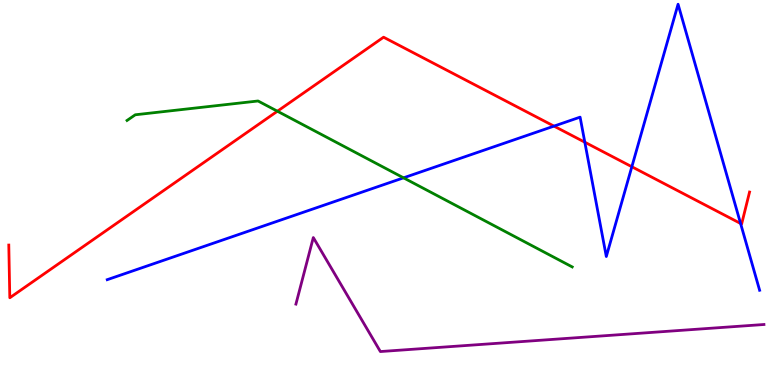[{'lines': ['blue', 'red'], 'intersections': [{'x': 7.15, 'y': 6.72}, {'x': 7.55, 'y': 6.31}, {'x': 8.15, 'y': 5.67}, {'x': 9.56, 'y': 4.2}]}, {'lines': ['green', 'red'], 'intersections': [{'x': 3.58, 'y': 7.11}]}, {'lines': ['purple', 'red'], 'intersections': []}, {'lines': ['blue', 'green'], 'intersections': [{'x': 5.21, 'y': 5.38}]}, {'lines': ['blue', 'purple'], 'intersections': []}, {'lines': ['green', 'purple'], 'intersections': []}]